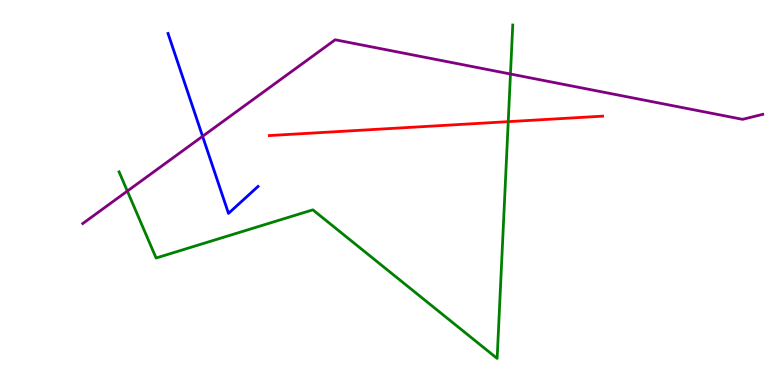[{'lines': ['blue', 'red'], 'intersections': []}, {'lines': ['green', 'red'], 'intersections': [{'x': 6.56, 'y': 6.84}]}, {'lines': ['purple', 'red'], 'intersections': []}, {'lines': ['blue', 'green'], 'intersections': []}, {'lines': ['blue', 'purple'], 'intersections': [{'x': 2.61, 'y': 6.46}]}, {'lines': ['green', 'purple'], 'intersections': [{'x': 1.64, 'y': 5.04}, {'x': 6.59, 'y': 8.08}]}]